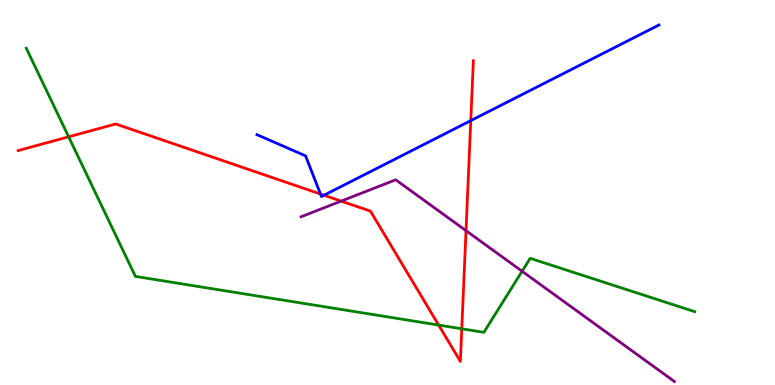[{'lines': ['blue', 'red'], 'intersections': [{'x': 4.14, 'y': 4.96}, {'x': 4.18, 'y': 4.93}, {'x': 6.07, 'y': 6.87}]}, {'lines': ['green', 'red'], 'intersections': [{'x': 0.886, 'y': 6.45}, {'x': 5.66, 'y': 1.56}, {'x': 5.96, 'y': 1.46}]}, {'lines': ['purple', 'red'], 'intersections': [{'x': 4.4, 'y': 4.78}, {'x': 6.01, 'y': 4.01}]}, {'lines': ['blue', 'green'], 'intersections': []}, {'lines': ['blue', 'purple'], 'intersections': []}, {'lines': ['green', 'purple'], 'intersections': [{'x': 6.74, 'y': 2.95}]}]